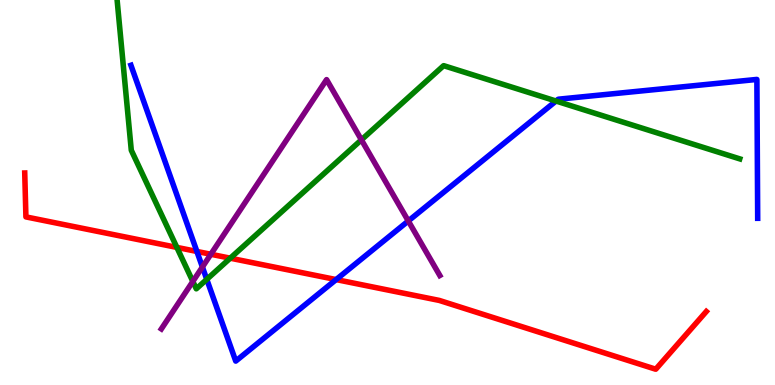[{'lines': ['blue', 'red'], 'intersections': [{'x': 2.54, 'y': 3.47}, {'x': 4.34, 'y': 2.74}]}, {'lines': ['green', 'red'], 'intersections': [{'x': 2.28, 'y': 3.57}, {'x': 2.97, 'y': 3.29}]}, {'lines': ['purple', 'red'], 'intersections': [{'x': 2.72, 'y': 3.4}]}, {'lines': ['blue', 'green'], 'intersections': [{'x': 2.67, 'y': 2.74}, {'x': 7.17, 'y': 7.38}]}, {'lines': ['blue', 'purple'], 'intersections': [{'x': 2.61, 'y': 3.06}, {'x': 5.27, 'y': 4.26}]}, {'lines': ['green', 'purple'], 'intersections': [{'x': 2.49, 'y': 2.69}, {'x': 4.66, 'y': 6.37}]}]